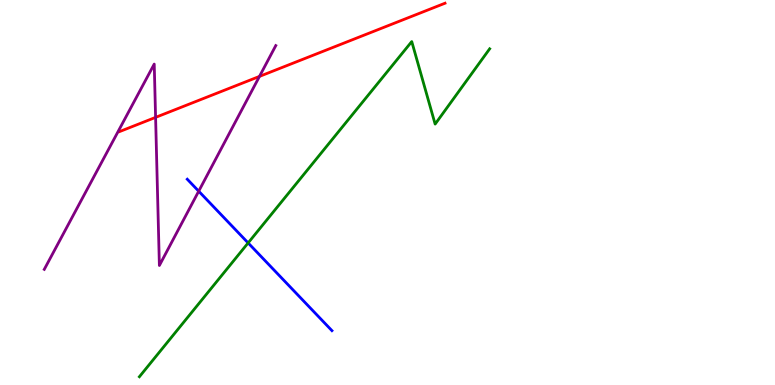[{'lines': ['blue', 'red'], 'intersections': []}, {'lines': ['green', 'red'], 'intersections': []}, {'lines': ['purple', 'red'], 'intersections': [{'x': 2.01, 'y': 6.95}, {'x': 3.35, 'y': 8.02}]}, {'lines': ['blue', 'green'], 'intersections': [{'x': 3.2, 'y': 3.69}]}, {'lines': ['blue', 'purple'], 'intersections': [{'x': 2.56, 'y': 5.03}]}, {'lines': ['green', 'purple'], 'intersections': []}]